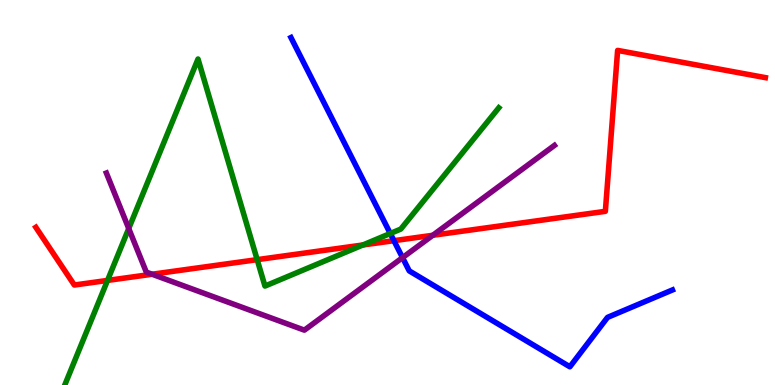[{'lines': ['blue', 'red'], 'intersections': [{'x': 5.08, 'y': 3.75}]}, {'lines': ['green', 'red'], 'intersections': [{'x': 1.39, 'y': 2.72}, {'x': 3.32, 'y': 3.26}, {'x': 4.68, 'y': 3.64}]}, {'lines': ['purple', 'red'], 'intersections': [{'x': 1.96, 'y': 2.88}, {'x': 5.58, 'y': 3.89}]}, {'lines': ['blue', 'green'], 'intersections': [{'x': 5.04, 'y': 3.94}]}, {'lines': ['blue', 'purple'], 'intersections': [{'x': 5.19, 'y': 3.31}]}, {'lines': ['green', 'purple'], 'intersections': [{'x': 1.66, 'y': 4.06}]}]